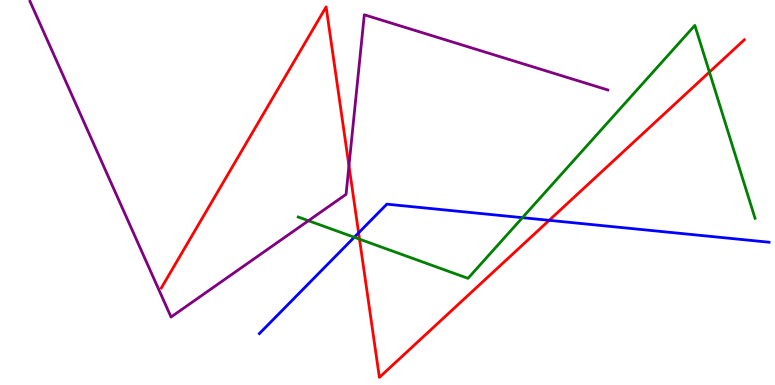[{'lines': ['blue', 'red'], 'intersections': [{'x': 4.63, 'y': 3.95}, {'x': 7.09, 'y': 4.28}]}, {'lines': ['green', 'red'], 'intersections': [{'x': 4.64, 'y': 3.79}, {'x': 9.15, 'y': 8.13}]}, {'lines': ['purple', 'red'], 'intersections': [{'x': 4.5, 'y': 5.69}]}, {'lines': ['blue', 'green'], 'intersections': [{'x': 4.57, 'y': 3.84}, {'x': 6.74, 'y': 4.35}]}, {'lines': ['blue', 'purple'], 'intersections': []}, {'lines': ['green', 'purple'], 'intersections': [{'x': 3.98, 'y': 4.27}]}]